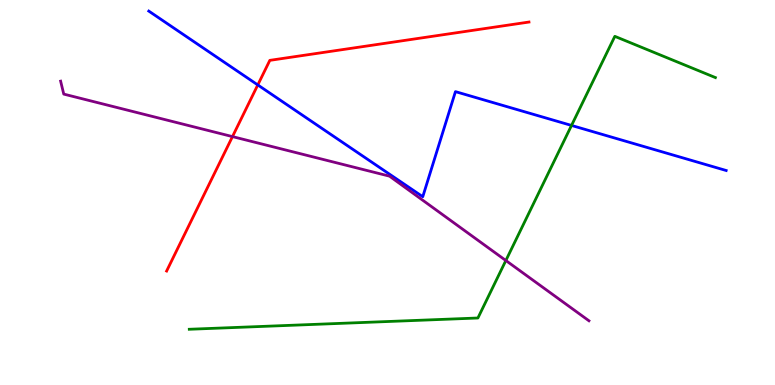[{'lines': ['blue', 'red'], 'intersections': [{'x': 3.33, 'y': 7.79}]}, {'lines': ['green', 'red'], 'intersections': []}, {'lines': ['purple', 'red'], 'intersections': [{'x': 3.0, 'y': 6.45}]}, {'lines': ['blue', 'green'], 'intersections': [{'x': 7.37, 'y': 6.74}]}, {'lines': ['blue', 'purple'], 'intersections': []}, {'lines': ['green', 'purple'], 'intersections': [{'x': 6.53, 'y': 3.23}]}]